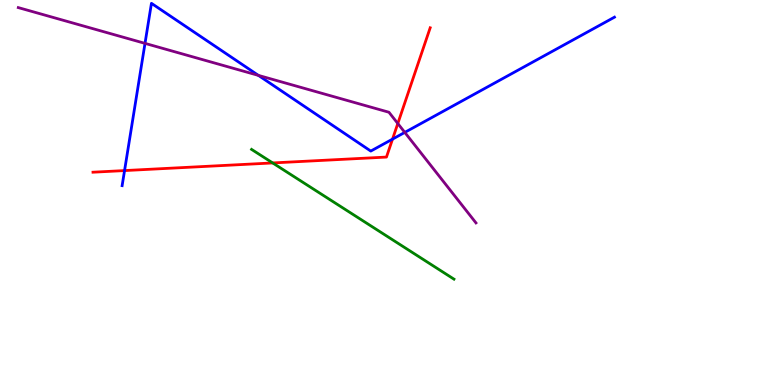[{'lines': ['blue', 'red'], 'intersections': [{'x': 1.61, 'y': 5.57}, {'x': 5.06, 'y': 6.39}]}, {'lines': ['green', 'red'], 'intersections': [{'x': 3.52, 'y': 5.77}]}, {'lines': ['purple', 'red'], 'intersections': [{'x': 5.13, 'y': 6.79}]}, {'lines': ['blue', 'green'], 'intersections': []}, {'lines': ['blue', 'purple'], 'intersections': [{'x': 1.87, 'y': 8.87}, {'x': 3.33, 'y': 8.04}, {'x': 5.22, 'y': 6.56}]}, {'lines': ['green', 'purple'], 'intersections': []}]